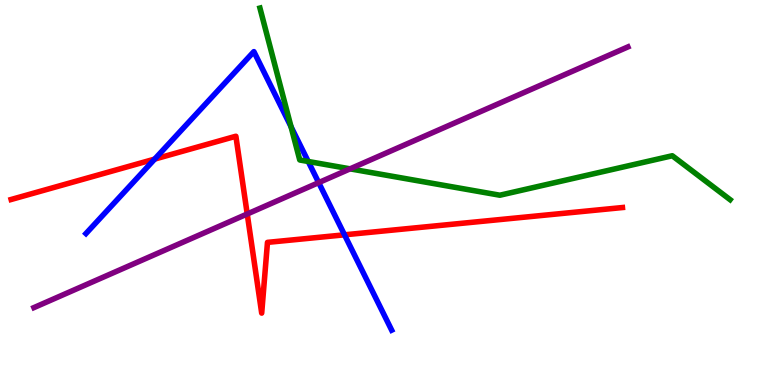[{'lines': ['blue', 'red'], 'intersections': [{'x': 2.0, 'y': 5.87}, {'x': 4.45, 'y': 3.9}]}, {'lines': ['green', 'red'], 'intersections': []}, {'lines': ['purple', 'red'], 'intersections': [{'x': 3.19, 'y': 4.44}]}, {'lines': ['blue', 'green'], 'intersections': [{'x': 3.76, 'y': 6.71}, {'x': 3.98, 'y': 5.81}]}, {'lines': ['blue', 'purple'], 'intersections': [{'x': 4.11, 'y': 5.26}]}, {'lines': ['green', 'purple'], 'intersections': [{'x': 4.52, 'y': 5.61}]}]